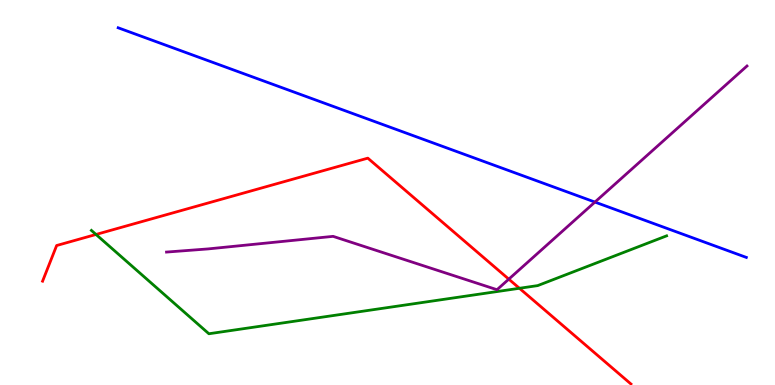[{'lines': ['blue', 'red'], 'intersections': []}, {'lines': ['green', 'red'], 'intersections': [{'x': 1.24, 'y': 3.91}, {'x': 6.7, 'y': 2.51}]}, {'lines': ['purple', 'red'], 'intersections': [{'x': 6.57, 'y': 2.75}]}, {'lines': ['blue', 'green'], 'intersections': []}, {'lines': ['blue', 'purple'], 'intersections': [{'x': 7.68, 'y': 4.75}]}, {'lines': ['green', 'purple'], 'intersections': []}]